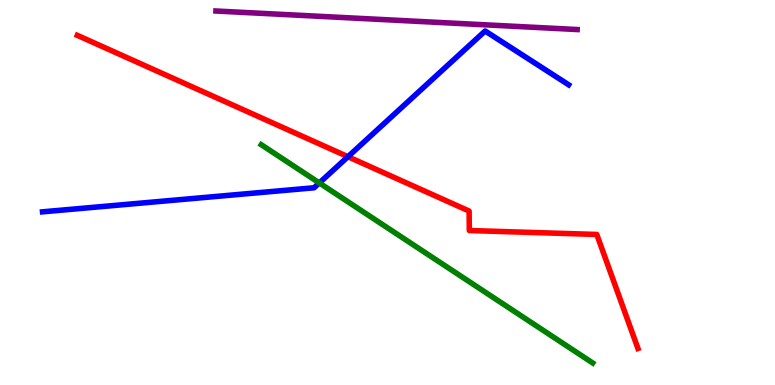[{'lines': ['blue', 'red'], 'intersections': [{'x': 4.49, 'y': 5.93}]}, {'lines': ['green', 'red'], 'intersections': []}, {'lines': ['purple', 'red'], 'intersections': []}, {'lines': ['blue', 'green'], 'intersections': [{'x': 4.12, 'y': 5.25}]}, {'lines': ['blue', 'purple'], 'intersections': []}, {'lines': ['green', 'purple'], 'intersections': []}]